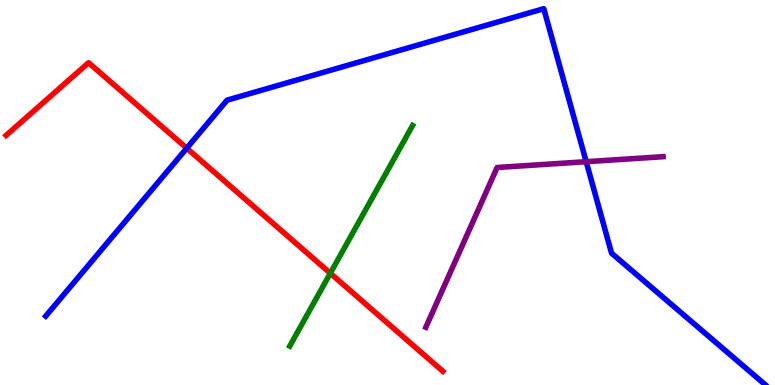[{'lines': ['blue', 'red'], 'intersections': [{'x': 2.41, 'y': 6.15}]}, {'lines': ['green', 'red'], 'intersections': [{'x': 4.26, 'y': 2.9}]}, {'lines': ['purple', 'red'], 'intersections': []}, {'lines': ['blue', 'green'], 'intersections': []}, {'lines': ['blue', 'purple'], 'intersections': [{'x': 7.56, 'y': 5.8}]}, {'lines': ['green', 'purple'], 'intersections': []}]